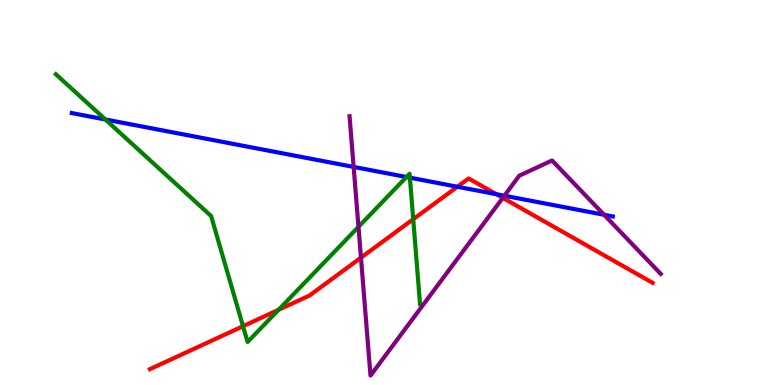[{'lines': ['blue', 'red'], 'intersections': [{'x': 5.9, 'y': 5.15}, {'x': 6.4, 'y': 4.96}]}, {'lines': ['green', 'red'], 'intersections': [{'x': 3.14, 'y': 1.53}, {'x': 3.59, 'y': 1.95}, {'x': 5.33, 'y': 4.31}]}, {'lines': ['purple', 'red'], 'intersections': [{'x': 4.66, 'y': 3.31}, {'x': 6.49, 'y': 4.86}]}, {'lines': ['blue', 'green'], 'intersections': [{'x': 1.36, 'y': 6.9}, {'x': 5.24, 'y': 5.4}, {'x': 5.29, 'y': 5.39}]}, {'lines': ['blue', 'purple'], 'intersections': [{'x': 4.56, 'y': 5.66}, {'x': 6.51, 'y': 4.92}, {'x': 7.79, 'y': 4.42}]}, {'lines': ['green', 'purple'], 'intersections': [{'x': 4.63, 'y': 4.11}]}]